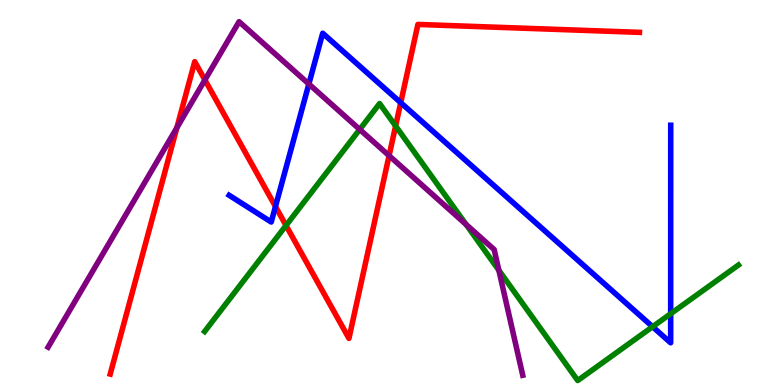[{'lines': ['blue', 'red'], 'intersections': [{'x': 3.55, 'y': 4.64}, {'x': 5.17, 'y': 7.33}]}, {'lines': ['green', 'red'], 'intersections': [{'x': 3.69, 'y': 4.14}, {'x': 5.1, 'y': 6.73}]}, {'lines': ['purple', 'red'], 'intersections': [{'x': 2.28, 'y': 6.68}, {'x': 2.64, 'y': 7.92}, {'x': 5.02, 'y': 5.96}]}, {'lines': ['blue', 'green'], 'intersections': [{'x': 8.42, 'y': 1.51}, {'x': 8.65, 'y': 1.85}]}, {'lines': ['blue', 'purple'], 'intersections': [{'x': 3.99, 'y': 7.82}]}, {'lines': ['green', 'purple'], 'intersections': [{'x': 4.64, 'y': 6.64}, {'x': 6.01, 'y': 4.17}, {'x': 6.44, 'y': 2.98}]}]